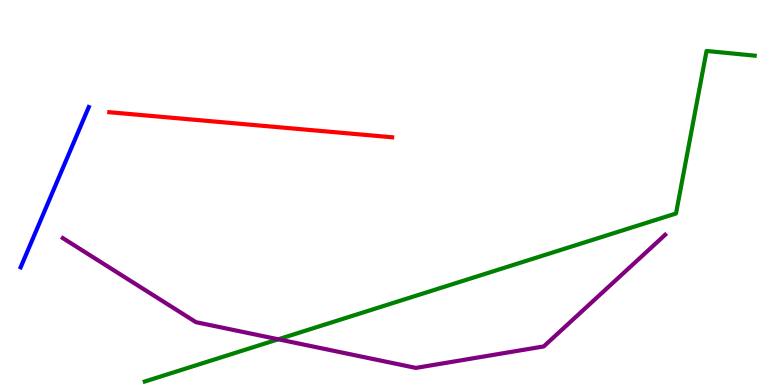[{'lines': ['blue', 'red'], 'intersections': []}, {'lines': ['green', 'red'], 'intersections': []}, {'lines': ['purple', 'red'], 'intersections': []}, {'lines': ['blue', 'green'], 'intersections': []}, {'lines': ['blue', 'purple'], 'intersections': []}, {'lines': ['green', 'purple'], 'intersections': [{'x': 3.59, 'y': 1.19}]}]